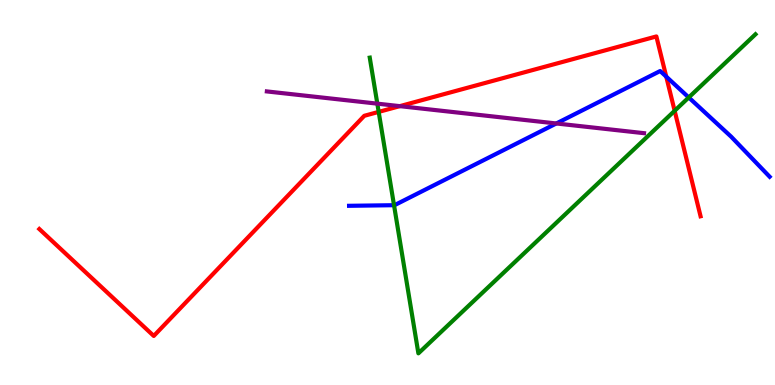[{'lines': ['blue', 'red'], 'intersections': [{'x': 8.6, 'y': 8.01}]}, {'lines': ['green', 'red'], 'intersections': [{'x': 4.89, 'y': 7.09}, {'x': 8.71, 'y': 7.12}]}, {'lines': ['purple', 'red'], 'intersections': [{'x': 5.16, 'y': 7.24}]}, {'lines': ['blue', 'green'], 'intersections': [{'x': 5.08, 'y': 4.67}, {'x': 8.89, 'y': 7.47}]}, {'lines': ['blue', 'purple'], 'intersections': [{'x': 7.18, 'y': 6.79}]}, {'lines': ['green', 'purple'], 'intersections': [{'x': 4.87, 'y': 7.31}]}]